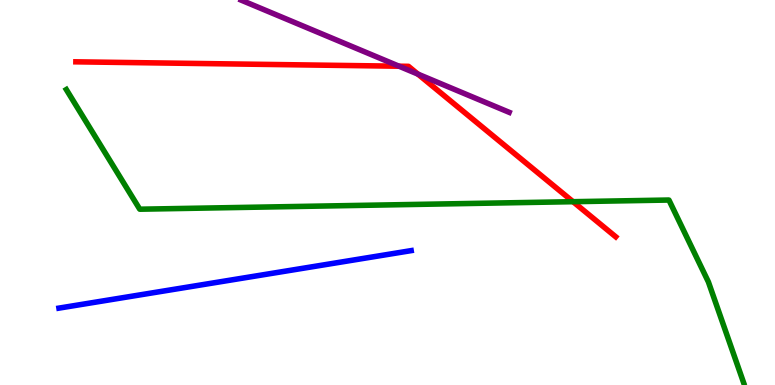[{'lines': ['blue', 'red'], 'intersections': []}, {'lines': ['green', 'red'], 'intersections': [{'x': 7.39, 'y': 4.76}]}, {'lines': ['purple', 'red'], 'intersections': [{'x': 5.15, 'y': 8.28}, {'x': 5.39, 'y': 8.07}]}, {'lines': ['blue', 'green'], 'intersections': []}, {'lines': ['blue', 'purple'], 'intersections': []}, {'lines': ['green', 'purple'], 'intersections': []}]